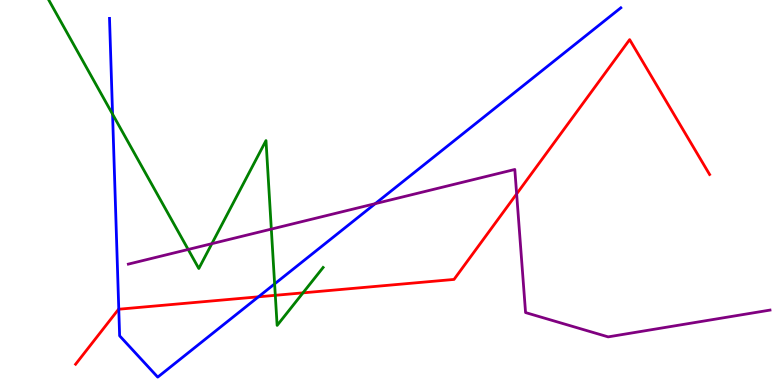[{'lines': ['blue', 'red'], 'intersections': [{'x': 1.53, 'y': 1.97}, {'x': 3.33, 'y': 2.29}]}, {'lines': ['green', 'red'], 'intersections': [{'x': 3.55, 'y': 2.33}, {'x': 3.91, 'y': 2.39}]}, {'lines': ['purple', 'red'], 'intersections': [{'x': 6.67, 'y': 4.96}]}, {'lines': ['blue', 'green'], 'intersections': [{'x': 1.45, 'y': 7.03}, {'x': 3.54, 'y': 2.63}]}, {'lines': ['blue', 'purple'], 'intersections': [{'x': 4.84, 'y': 4.71}]}, {'lines': ['green', 'purple'], 'intersections': [{'x': 2.43, 'y': 3.52}, {'x': 2.73, 'y': 3.67}, {'x': 3.5, 'y': 4.05}]}]